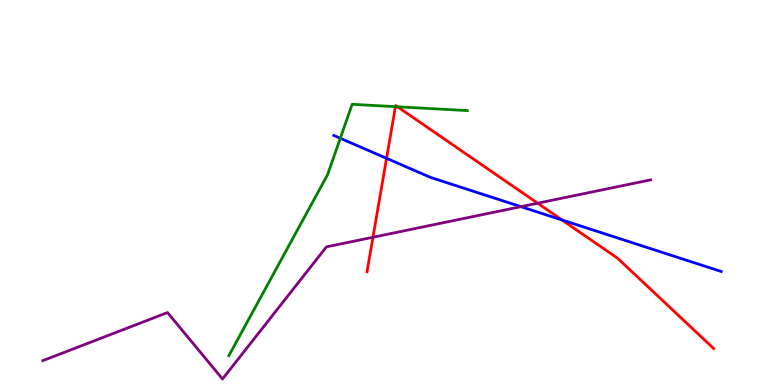[{'lines': ['blue', 'red'], 'intersections': [{'x': 4.99, 'y': 5.89}, {'x': 7.25, 'y': 4.29}]}, {'lines': ['green', 'red'], 'intersections': [{'x': 5.1, 'y': 7.23}, {'x': 5.13, 'y': 7.23}]}, {'lines': ['purple', 'red'], 'intersections': [{'x': 4.81, 'y': 3.84}, {'x': 6.94, 'y': 4.72}]}, {'lines': ['blue', 'green'], 'intersections': [{'x': 4.39, 'y': 6.41}]}, {'lines': ['blue', 'purple'], 'intersections': [{'x': 6.72, 'y': 4.63}]}, {'lines': ['green', 'purple'], 'intersections': []}]